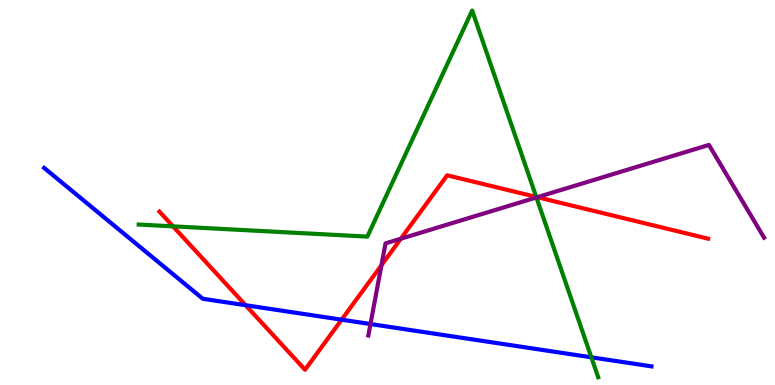[{'lines': ['blue', 'red'], 'intersections': [{'x': 3.17, 'y': 2.07}, {'x': 4.41, 'y': 1.7}]}, {'lines': ['green', 'red'], 'intersections': [{'x': 2.23, 'y': 4.12}, {'x': 6.92, 'y': 4.88}]}, {'lines': ['purple', 'red'], 'intersections': [{'x': 4.92, 'y': 3.11}, {'x': 5.17, 'y': 3.8}, {'x': 6.93, 'y': 4.88}]}, {'lines': ['blue', 'green'], 'intersections': [{'x': 7.63, 'y': 0.719}]}, {'lines': ['blue', 'purple'], 'intersections': [{'x': 4.78, 'y': 1.58}]}, {'lines': ['green', 'purple'], 'intersections': [{'x': 6.92, 'y': 4.87}]}]